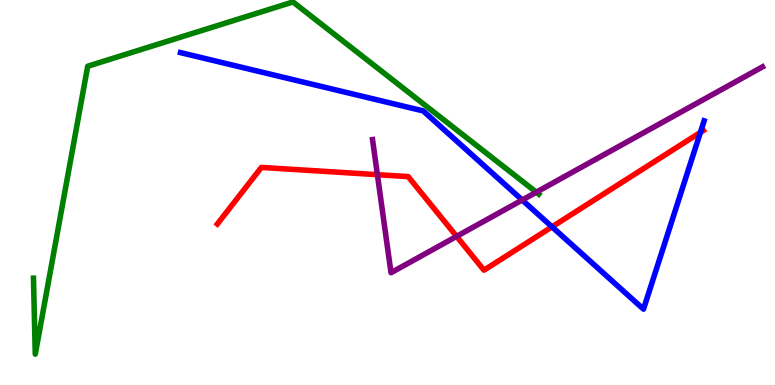[{'lines': ['blue', 'red'], 'intersections': [{'x': 7.12, 'y': 4.11}, {'x': 9.04, 'y': 6.56}]}, {'lines': ['green', 'red'], 'intersections': []}, {'lines': ['purple', 'red'], 'intersections': [{'x': 4.87, 'y': 5.46}, {'x': 5.89, 'y': 3.86}]}, {'lines': ['blue', 'green'], 'intersections': []}, {'lines': ['blue', 'purple'], 'intersections': [{'x': 6.74, 'y': 4.8}]}, {'lines': ['green', 'purple'], 'intersections': [{'x': 6.92, 'y': 5.01}]}]